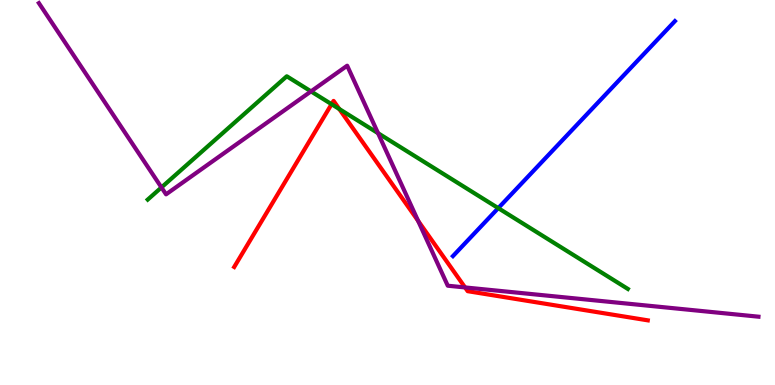[{'lines': ['blue', 'red'], 'intersections': []}, {'lines': ['green', 'red'], 'intersections': [{'x': 4.28, 'y': 7.29}, {'x': 4.38, 'y': 7.17}]}, {'lines': ['purple', 'red'], 'intersections': [{'x': 5.39, 'y': 4.26}, {'x': 6.0, 'y': 2.53}]}, {'lines': ['blue', 'green'], 'intersections': [{'x': 6.43, 'y': 4.59}]}, {'lines': ['blue', 'purple'], 'intersections': []}, {'lines': ['green', 'purple'], 'intersections': [{'x': 2.08, 'y': 5.13}, {'x': 4.01, 'y': 7.63}, {'x': 4.88, 'y': 6.54}]}]